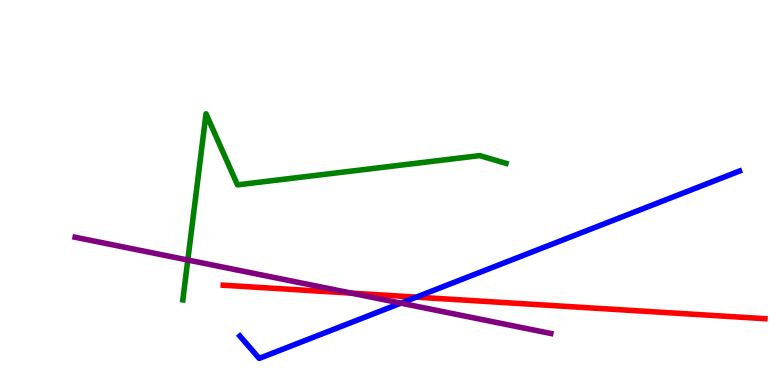[{'lines': ['blue', 'red'], 'intersections': [{'x': 5.37, 'y': 2.28}]}, {'lines': ['green', 'red'], 'intersections': []}, {'lines': ['purple', 'red'], 'intersections': [{'x': 4.53, 'y': 2.39}]}, {'lines': ['blue', 'green'], 'intersections': []}, {'lines': ['blue', 'purple'], 'intersections': [{'x': 5.17, 'y': 2.13}]}, {'lines': ['green', 'purple'], 'intersections': [{'x': 2.42, 'y': 3.25}]}]